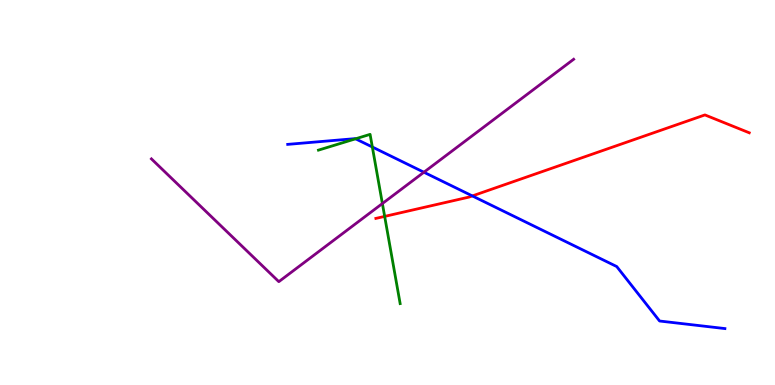[{'lines': ['blue', 'red'], 'intersections': [{'x': 6.09, 'y': 4.91}]}, {'lines': ['green', 'red'], 'intersections': [{'x': 4.96, 'y': 4.38}]}, {'lines': ['purple', 'red'], 'intersections': []}, {'lines': ['blue', 'green'], 'intersections': [{'x': 4.59, 'y': 6.39}, {'x': 4.8, 'y': 6.18}]}, {'lines': ['blue', 'purple'], 'intersections': [{'x': 5.47, 'y': 5.53}]}, {'lines': ['green', 'purple'], 'intersections': [{'x': 4.93, 'y': 4.71}]}]